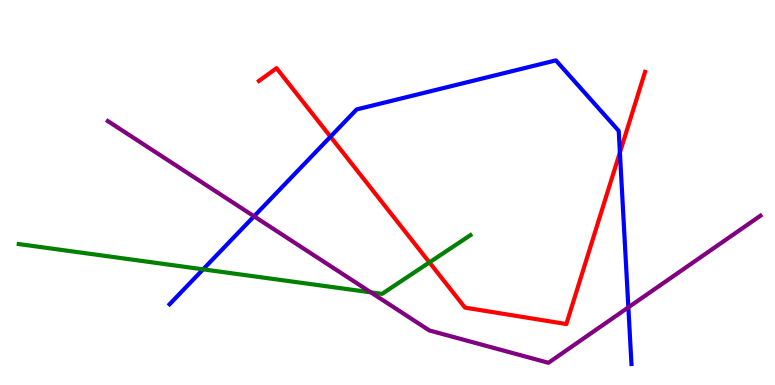[{'lines': ['blue', 'red'], 'intersections': [{'x': 4.26, 'y': 6.45}, {'x': 8.0, 'y': 6.04}]}, {'lines': ['green', 'red'], 'intersections': [{'x': 5.54, 'y': 3.18}]}, {'lines': ['purple', 'red'], 'intersections': []}, {'lines': ['blue', 'green'], 'intersections': [{'x': 2.62, 'y': 3.0}]}, {'lines': ['blue', 'purple'], 'intersections': [{'x': 3.28, 'y': 4.38}, {'x': 8.11, 'y': 2.02}]}, {'lines': ['green', 'purple'], 'intersections': [{'x': 4.78, 'y': 2.41}]}]